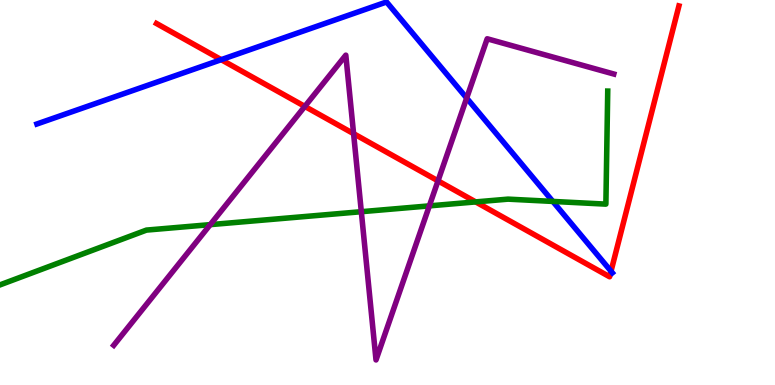[{'lines': ['blue', 'red'], 'intersections': [{'x': 2.85, 'y': 8.45}, {'x': 7.88, 'y': 2.96}]}, {'lines': ['green', 'red'], 'intersections': [{'x': 6.14, 'y': 4.76}]}, {'lines': ['purple', 'red'], 'intersections': [{'x': 3.93, 'y': 7.24}, {'x': 4.56, 'y': 6.53}, {'x': 5.65, 'y': 5.3}]}, {'lines': ['blue', 'green'], 'intersections': [{'x': 7.13, 'y': 4.77}]}, {'lines': ['blue', 'purple'], 'intersections': [{'x': 6.02, 'y': 7.45}]}, {'lines': ['green', 'purple'], 'intersections': [{'x': 2.71, 'y': 4.17}, {'x': 4.66, 'y': 4.5}, {'x': 5.54, 'y': 4.65}]}]